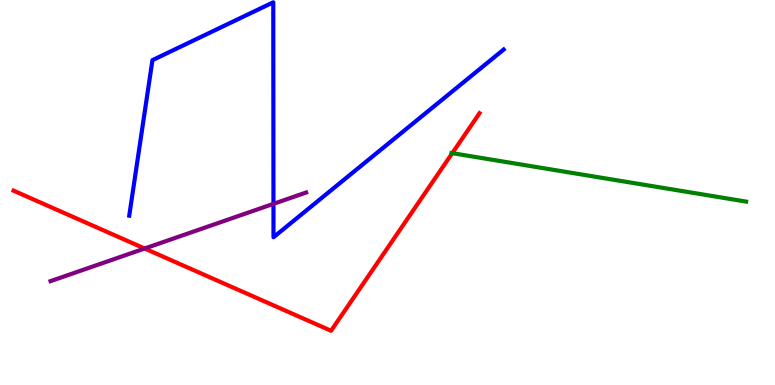[{'lines': ['blue', 'red'], 'intersections': []}, {'lines': ['green', 'red'], 'intersections': [{'x': 5.84, 'y': 6.02}]}, {'lines': ['purple', 'red'], 'intersections': [{'x': 1.87, 'y': 3.55}]}, {'lines': ['blue', 'green'], 'intersections': []}, {'lines': ['blue', 'purple'], 'intersections': [{'x': 3.53, 'y': 4.71}]}, {'lines': ['green', 'purple'], 'intersections': []}]